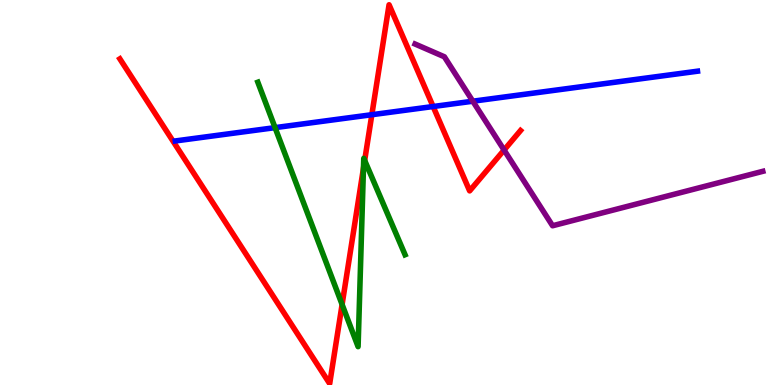[{'lines': ['blue', 'red'], 'intersections': [{'x': 4.8, 'y': 7.02}, {'x': 5.59, 'y': 7.23}]}, {'lines': ['green', 'red'], 'intersections': [{'x': 4.41, 'y': 2.09}, {'x': 4.69, 'y': 5.63}, {'x': 4.71, 'y': 5.83}]}, {'lines': ['purple', 'red'], 'intersections': [{'x': 6.5, 'y': 6.1}]}, {'lines': ['blue', 'green'], 'intersections': [{'x': 3.55, 'y': 6.68}]}, {'lines': ['blue', 'purple'], 'intersections': [{'x': 6.1, 'y': 7.37}]}, {'lines': ['green', 'purple'], 'intersections': []}]